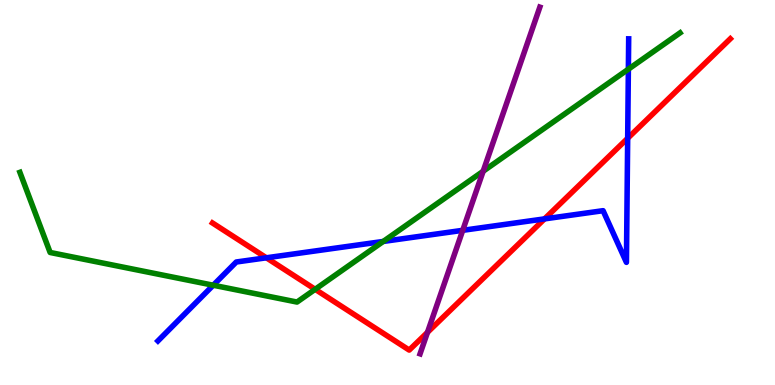[{'lines': ['blue', 'red'], 'intersections': [{'x': 3.44, 'y': 3.3}, {'x': 7.03, 'y': 4.31}, {'x': 8.1, 'y': 6.41}]}, {'lines': ['green', 'red'], 'intersections': [{'x': 4.07, 'y': 2.49}]}, {'lines': ['purple', 'red'], 'intersections': [{'x': 5.52, 'y': 1.37}]}, {'lines': ['blue', 'green'], 'intersections': [{'x': 2.75, 'y': 2.59}, {'x': 4.95, 'y': 3.73}, {'x': 8.11, 'y': 8.2}]}, {'lines': ['blue', 'purple'], 'intersections': [{'x': 5.97, 'y': 4.02}]}, {'lines': ['green', 'purple'], 'intersections': [{'x': 6.23, 'y': 5.55}]}]